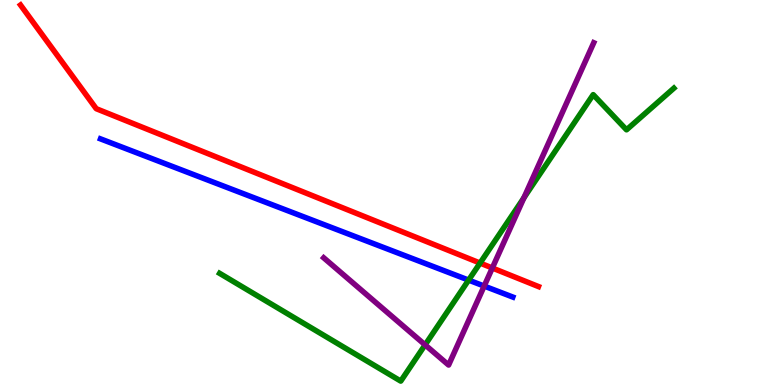[{'lines': ['blue', 'red'], 'intersections': []}, {'lines': ['green', 'red'], 'intersections': [{'x': 6.19, 'y': 3.17}]}, {'lines': ['purple', 'red'], 'intersections': [{'x': 6.35, 'y': 3.04}]}, {'lines': ['blue', 'green'], 'intersections': [{'x': 6.05, 'y': 2.72}]}, {'lines': ['blue', 'purple'], 'intersections': [{'x': 6.25, 'y': 2.57}]}, {'lines': ['green', 'purple'], 'intersections': [{'x': 5.49, 'y': 1.04}, {'x': 6.76, 'y': 4.86}]}]